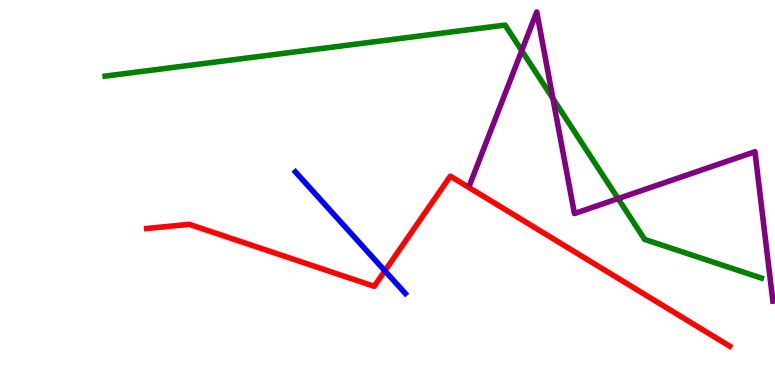[{'lines': ['blue', 'red'], 'intersections': [{'x': 4.97, 'y': 2.96}]}, {'lines': ['green', 'red'], 'intersections': []}, {'lines': ['purple', 'red'], 'intersections': []}, {'lines': ['blue', 'green'], 'intersections': []}, {'lines': ['blue', 'purple'], 'intersections': []}, {'lines': ['green', 'purple'], 'intersections': [{'x': 6.73, 'y': 8.68}, {'x': 7.13, 'y': 7.44}, {'x': 7.98, 'y': 4.84}]}]